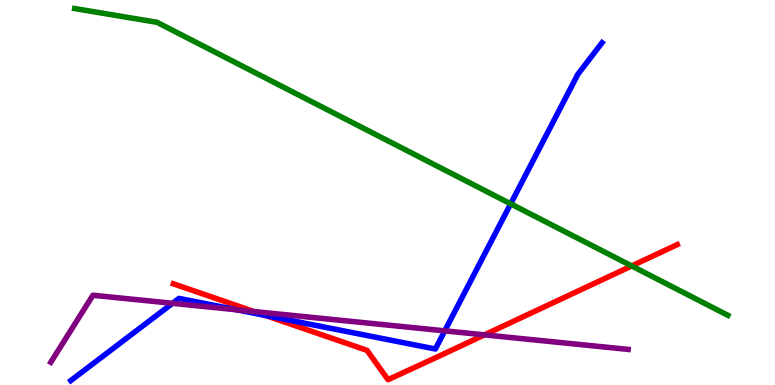[{'lines': ['blue', 'red'], 'intersections': [{'x': 3.43, 'y': 1.81}]}, {'lines': ['green', 'red'], 'intersections': [{'x': 8.15, 'y': 3.09}]}, {'lines': ['purple', 'red'], 'intersections': [{'x': 3.28, 'y': 1.91}, {'x': 6.25, 'y': 1.3}]}, {'lines': ['blue', 'green'], 'intersections': [{'x': 6.59, 'y': 4.71}]}, {'lines': ['blue', 'purple'], 'intersections': [{'x': 2.23, 'y': 2.12}, {'x': 3.05, 'y': 1.95}, {'x': 5.74, 'y': 1.41}]}, {'lines': ['green', 'purple'], 'intersections': []}]